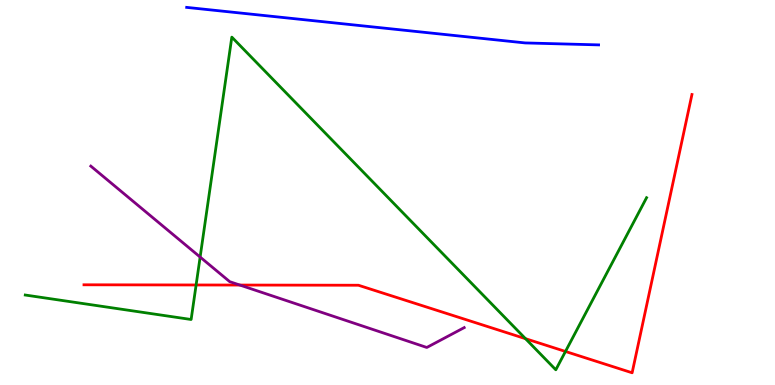[{'lines': ['blue', 'red'], 'intersections': []}, {'lines': ['green', 'red'], 'intersections': [{'x': 2.53, 'y': 2.6}, {'x': 6.78, 'y': 1.2}, {'x': 7.3, 'y': 0.871}]}, {'lines': ['purple', 'red'], 'intersections': [{'x': 3.09, 'y': 2.6}]}, {'lines': ['blue', 'green'], 'intersections': []}, {'lines': ['blue', 'purple'], 'intersections': []}, {'lines': ['green', 'purple'], 'intersections': [{'x': 2.58, 'y': 3.32}]}]